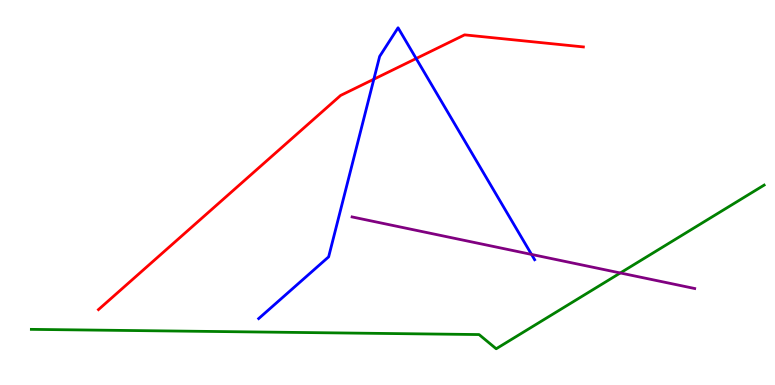[{'lines': ['blue', 'red'], 'intersections': [{'x': 4.82, 'y': 7.94}, {'x': 5.37, 'y': 8.48}]}, {'lines': ['green', 'red'], 'intersections': []}, {'lines': ['purple', 'red'], 'intersections': []}, {'lines': ['blue', 'green'], 'intersections': []}, {'lines': ['blue', 'purple'], 'intersections': [{'x': 6.86, 'y': 3.39}]}, {'lines': ['green', 'purple'], 'intersections': [{'x': 8.0, 'y': 2.91}]}]